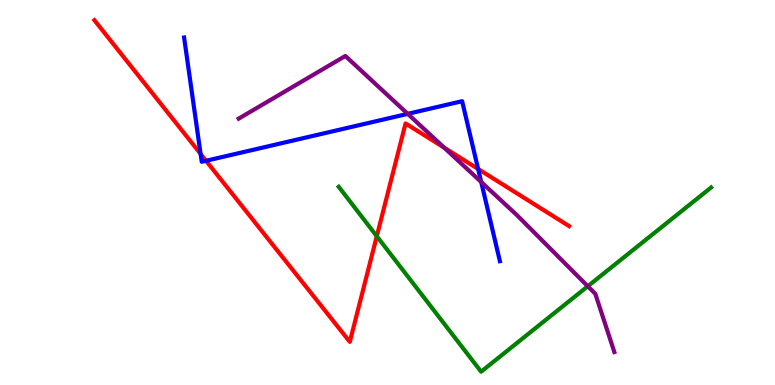[{'lines': ['blue', 'red'], 'intersections': [{'x': 2.59, 'y': 6.0}, {'x': 2.66, 'y': 5.82}, {'x': 6.17, 'y': 5.61}]}, {'lines': ['green', 'red'], 'intersections': [{'x': 4.86, 'y': 3.86}]}, {'lines': ['purple', 'red'], 'intersections': [{'x': 5.73, 'y': 6.16}]}, {'lines': ['blue', 'green'], 'intersections': []}, {'lines': ['blue', 'purple'], 'intersections': [{'x': 5.26, 'y': 7.04}, {'x': 6.21, 'y': 5.27}]}, {'lines': ['green', 'purple'], 'intersections': [{'x': 7.58, 'y': 2.56}]}]